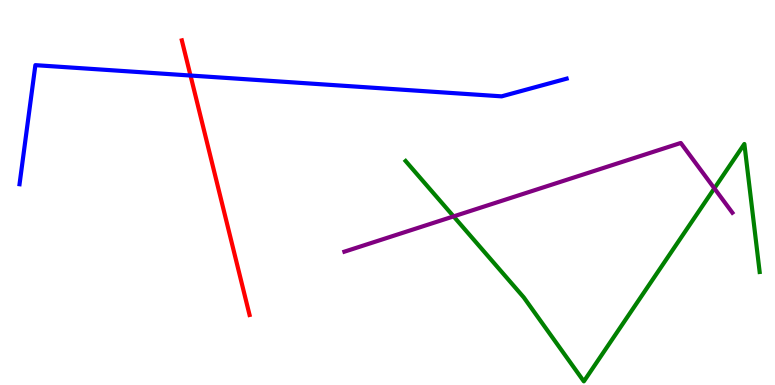[{'lines': ['blue', 'red'], 'intersections': [{'x': 2.46, 'y': 8.04}]}, {'lines': ['green', 'red'], 'intersections': []}, {'lines': ['purple', 'red'], 'intersections': []}, {'lines': ['blue', 'green'], 'intersections': []}, {'lines': ['blue', 'purple'], 'intersections': []}, {'lines': ['green', 'purple'], 'intersections': [{'x': 5.85, 'y': 4.38}, {'x': 9.22, 'y': 5.11}]}]